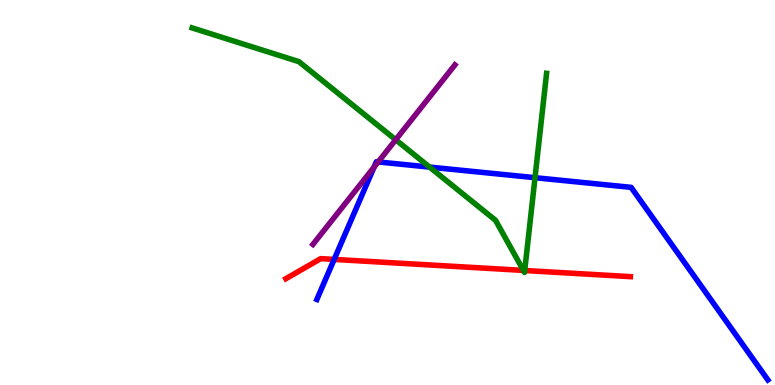[{'lines': ['blue', 'red'], 'intersections': [{'x': 4.31, 'y': 3.26}]}, {'lines': ['green', 'red'], 'intersections': [{'x': 6.75, 'y': 2.98}, {'x': 6.77, 'y': 2.97}]}, {'lines': ['purple', 'red'], 'intersections': []}, {'lines': ['blue', 'green'], 'intersections': [{'x': 5.54, 'y': 5.66}, {'x': 6.9, 'y': 5.38}]}, {'lines': ['blue', 'purple'], 'intersections': [{'x': 4.83, 'y': 5.66}, {'x': 4.88, 'y': 5.79}]}, {'lines': ['green', 'purple'], 'intersections': [{'x': 5.11, 'y': 6.37}]}]